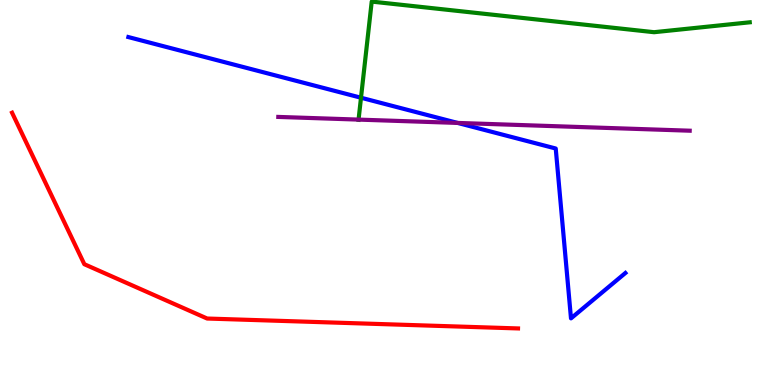[{'lines': ['blue', 'red'], 'intersections': []}, {'lines': ['green', 'red'], 'intersections': []}, {'lines': ['purple', 'red'], 'intersections': []}, {'lines': ['blue', 'green'], 'intersections': [{'x': 4.66, 'y': 7.46}]}, {'lines': ['blue', 'purple'], 'intersections': [{'x': 5.9, 'y': 6.81}]}, {'lines': ['green', 'purple'], 'intersections': [{'x': 4.63, 'y': 6.89}]}]